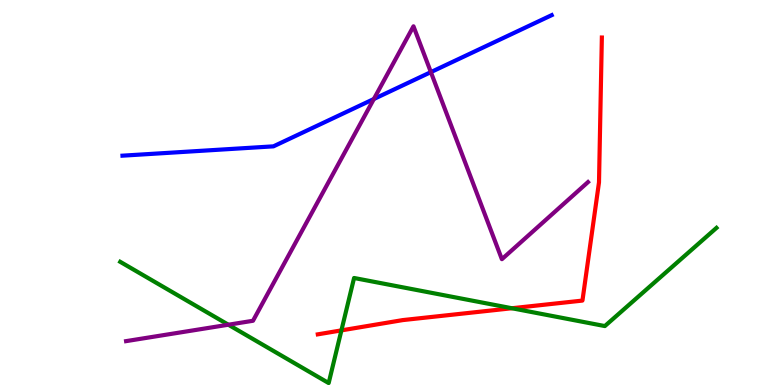[{'lines': ['blue', 'red'], 'intersections': []}, {'lines': ['green', 'red'], 'intersections': [{'x': 4.41, 'y': 1.42}, {'x': 6.61, 'y': 1.99}]}, {'lines': ['purple', 'red'], 'intersections': []}, {'lines': ['blue', 'green'], 'intersections': []}, {'lines': ['blue', 'purple'], 'intersections': [{'x': 4.82, 'y': 7.43}, {'x': 5.56, 'y': 8.13}]}, {'lines': ['green', 'purple'], 'intersections': [{'x': 2.95, 'y': 1.57}]}]